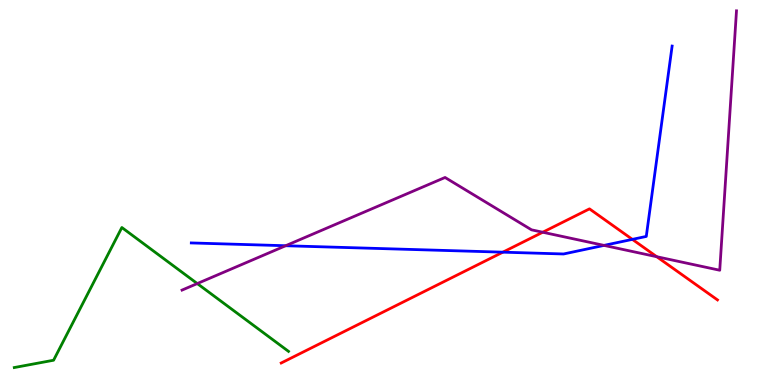[{'lines': ['blue', 'red'], 'intersections': [{'x': 6.49, 'y': 3.45}, {'x': 8.16, 'y': 3.78}]}, {'lines': ['green', 'red'], 'intersections': []}, {'lines': ['purple', 'red'], 'intersections': [{'x': 7.0, 'y': 3.97}, {'x': 8.47, 'y': 3.33}]}, {'lines': ['blue', 'green'], 'intersections': []}, {'lines': ['blue', 'purple'], 'intersections': [{'x': 3.69, 'y': 3.62}, {'x': 7.79, 'y': 3.63}]}, {'lines': ['green', 'purple'], 'intersections': [{'x': 2.55, 'y': 2.63}]}]